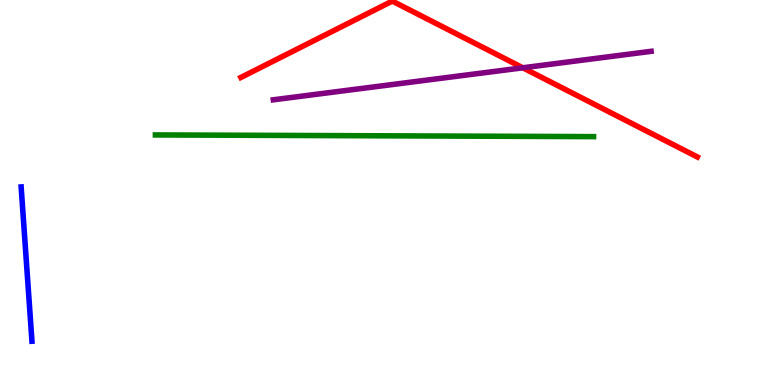[{'lines': ['blue', 'red'], 'intersections': []}, {'lines': ['green', 'red'], 'intersections': []}, {'lines': ['purple', 'red'], 'intersections': [{'x': 6.75, 'y': 8.24}]}, {'lines': ['blue', 'green'], 'intersections': []}, {'lines': ['blue', 'purple'], 'intersections': []}, {'lines': ['green', 'purple'], 'intersections': []}]